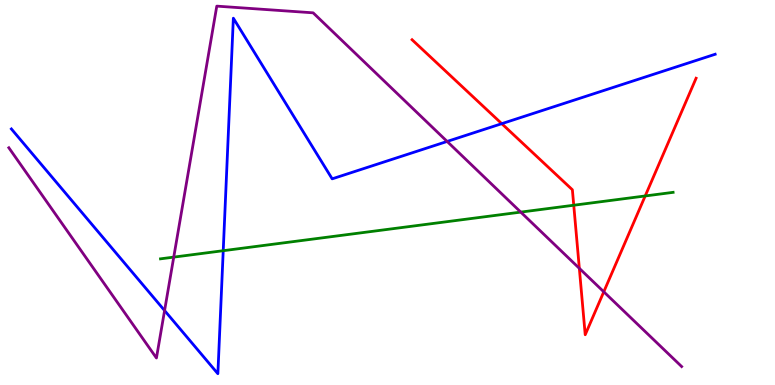[{'lines': ['blue', 'red'], 'intersections': [{'x': 6.47, 'y': 6.79}]}, {'lines': ['green', 'red'], 'intersections': [{'x': 7.4, 'y': 4.67}, {'x': 8.33, 'y': 4.91}]}, {'lines': ['purple', 'red'], 'intersections': [{'x': 7.48, 'y': 3.03}, {'x': 7.79, 'y': 2.42}]}, {'lines': ['blue', 'green'], 'intersections': [{'x': 2.88, 'y': 3.49}]}, {'lines': ['blue', 'purple'], 'intersections': [{'x': 2.12, 'y': 1.93}, {'x': 5.77, 'y': 6.33}]}, {'lines': ['green', 'purple'], 'intersections': [{'x': 2.24, 'y': 3.32}, {'x': 6.72, 'y': 4.49}]}]